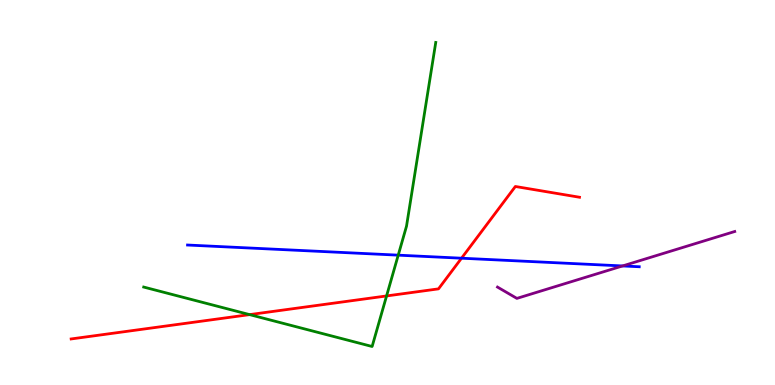[{'lines': ['blue', 'red'], 'intersections': [{'x': 5.96, 'y': 3.29}]}, {'lines': ['green', 'red'], 'intersections': [{'x': 3.22, 'y': 1.83}, {'x': 4.99, 'y': 2.31}]}, {'lines': ['purple', 'red'], 'intersections': []}, {'lines': ['blue', 'green'], 'intersections': [{'x': 5.14, 'y': 3.37}]}, {'lines': ['blue', 'purple'], 'intersections': [{'x': 8.03, 'y': 3.09}]}, {'lines': ['green', 'purple'], 'intersections': []}]